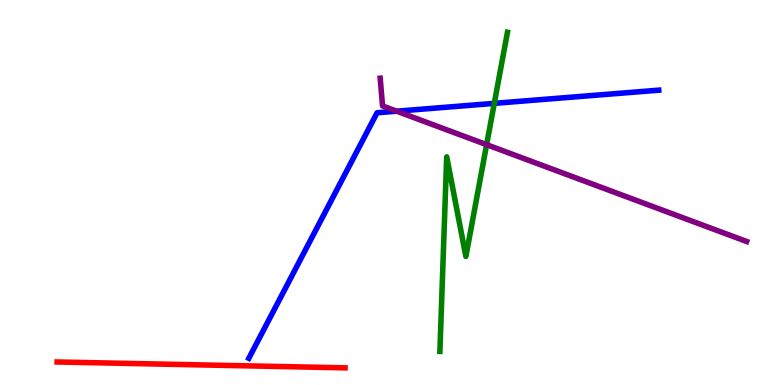[{'lines': ['blue', 'red'], 'intersections': []}, {'lines': ['green', 'red'], 'intersections': []}, {'lines': ['purple', 'red'], 'intersections': []}, {'lines': ['blue', 'green'], 'intersections': [{'x': 6.38, 'y': 7.32}]}, {'lines': ['blue', 'purple'], 'intersections': [{'x': 5.12, 'y': 7.11}]}, {'lines': ['green', 'purple'], 'intersections': [{'x': 6.28, 'y': 6.24}]}]